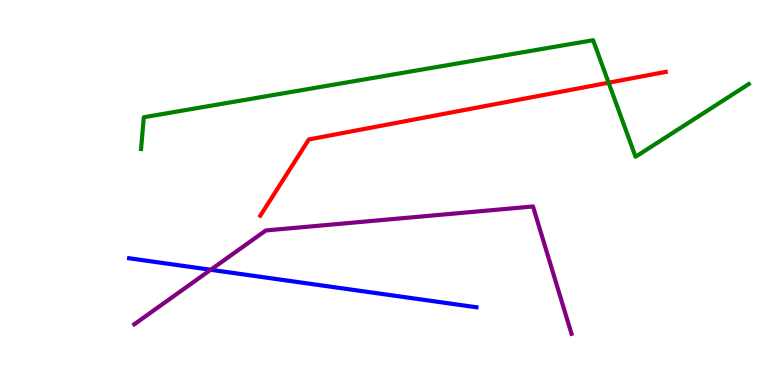[{'lines': ['blue', 'red'], 'intersections': []}, {'lines': ['green', 'red'], 'intersections': [{'x': 7.85, 'y': 7.85}]}, {'lines': ['purple', 'red'], 'intersections': []}, {'lines': ['blue', 'green'], 'intersections': []}, {'lines': ['blue', 'purple'], 'intersections': [{'x': 2.72, 'y': 2.99}]}, {'lines': ['green', 'purple'], 'intersections': []}]